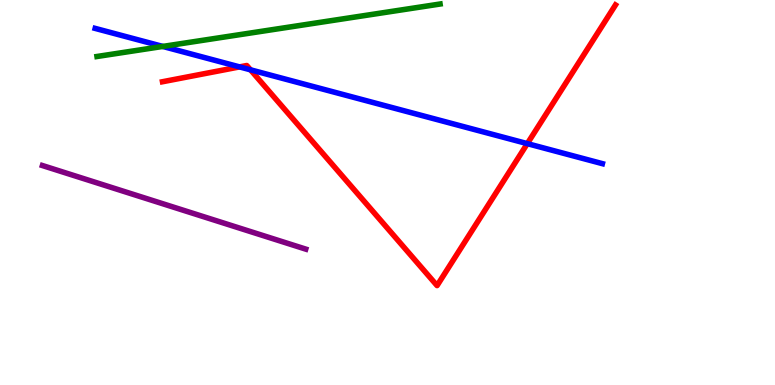[{'lines': ['blue', 'red'], 'intersections': [{'x': 3.09, 'y': 8.26}, {'x': 3.23, 'y': 8.19}, {'x': 6.8, 'y': 6.27}]}, {'lines': ['green', 'red'], 'intersections': []}, {'lines': ['purple', 'red'], 'intersections': []}, {'lines': ['blue', 'green'], 'intersections': [{'x': 2.1, 'y': 8.79}]}, {'lines': ['blue', 'purple'], 'intersections': []}, {'lines': ['green', 'purple'], 'intersections': []}]